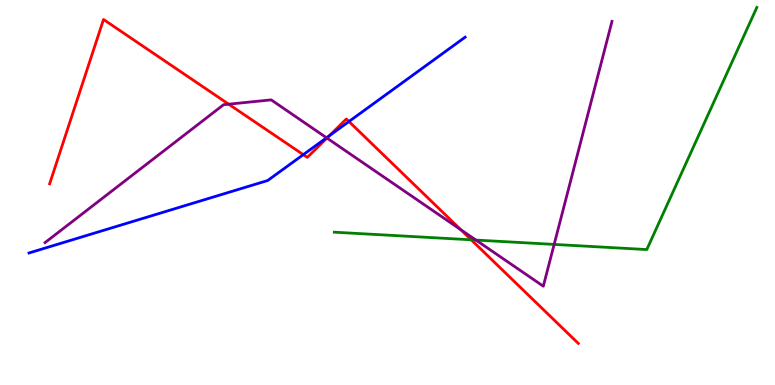[{'lines': ['blue', 'red'], 'intersections': [{'x': 3.91, 'y': 5.98}, {'x': 4.25, 'y': 6.47}, {'x': 4.5, 'y': 6.84}]}, {'lines': ['green', 'red'], 'intersections': [{'x': 6.08, 'y': 3.77}]}, {'lines': ['purple', 'red'], 'intersections': [{'x': 2.95, 'y': 7.29}, {'x': 4.22, 'y': 6.41}, {'x': 5.95, 'y': 4.03}]}, {'lines': ['blue', 'green'], 'intersections': []}, {'lines': ['blue', 'purple'], 'intersections': [{'x': 4.21, 'y': 6.42}]}, {'lines': ['green', 'purple'], 'intersections': [{'x': 6.14, 'y': 3.76}, {'x': 7.15, 'y': 3.65}]}]